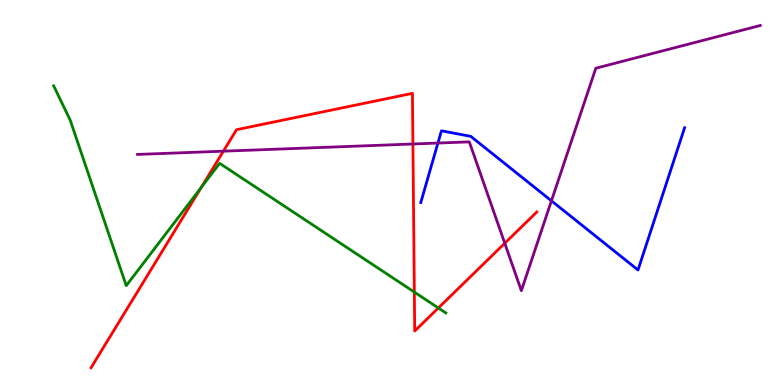[{'lines': ['blue', 'red'], 'intersections': []}, {'lines': ['green', 'red'], 'intersections': [{'x': 2.6, 'y': 5.13}, {'x': 5.35, 'y': 2.41}, {'x': 5.66, 'y': 2.0}]}, {'lines': ['purple', 'red'], 'intersections': [{'x': 2.88, 'y': 6.07}, {'x': 5.33, 'y': 6.26}, {'x': 6.51, 'y': 3.68}]}, {'lines': ['blue', 'green'], 'intersections': []}, {'lines': ['blue', 'purple'], 'intersections': [{'x': 5.65, 'y': 6.28}, {'x': 7.12, 'y': 4.78}]}, {'lines': ['green', 'purple'], 'intersections': []}]